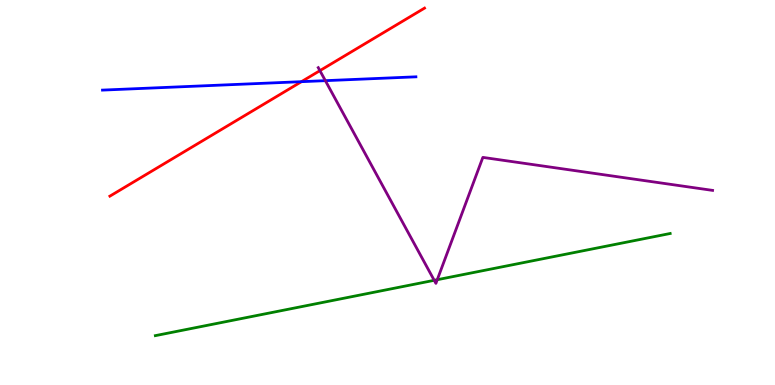[{'lines': ['blue', 'red'], 'intersections': [{'x': 3.89, 'y': 7.88}]}, {'lines': ['green', 'red'], 'intersections': []}, {'lines': ['purple', 'red'], 'intersections': [{'x': 4.13, 'y': 8.17}]}, {'lines': ['blue', 'green'], 'intersections': []}, {'lines': ['blue', 'purple'], 'intersections': [{'x': 4.2, 'y': 7.9}]}, {'lines': ['green', 'purple'], 'intersections': [{'x': 5.6, 'y': 2.72}, {'x': 5.64, 'y': 2.73}]}]